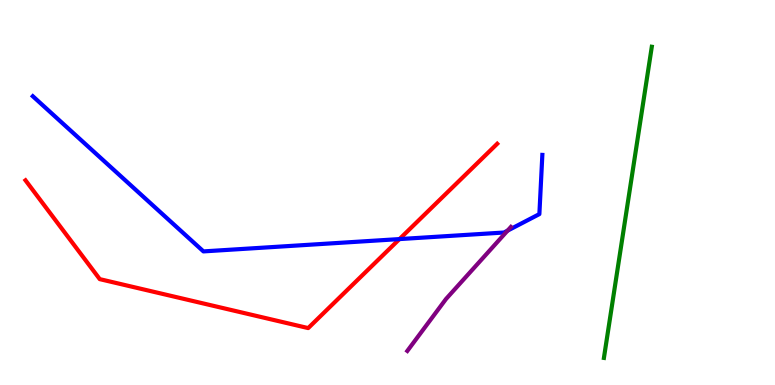[{'lines': ['blue', 'red'], 'intersections': [{'x': 5.15, 'y': 3.79}]}, {'lines': ['green', 'red'], 'intersections': []}, {'lines': ['purple', 'red'], 'intersections': []}, {'lines': ['blue', 'green'], 'intersections': []}, {'lines': ['blue', 'purple'], 'intersections': [{'x': 6.55, 'y': 4.01}]}, {'lines': ['green', 'purple'], 'intersections': []}]